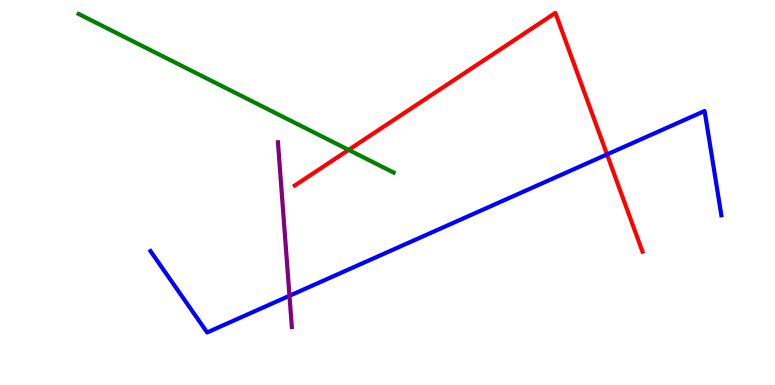[{'lines': ['blue', 'red'], 'intersections': [{'x': 7.83, 'y': 5.99}]}, {'lines': ['green', 'red'], 'intersections': [{'x': 4.5, 'y': 6.11}]}, {'lines': ['purple', 'red'], 'intersections': []}, {'lines': ['blue', 'green'], 'intersections': []}, {'lines': ['blue', 'purple'], 'intersections': [{'x': 3.74, 'y': 2.32}]}, {'lines': ['green', 'purple'], 'intersections': []}]